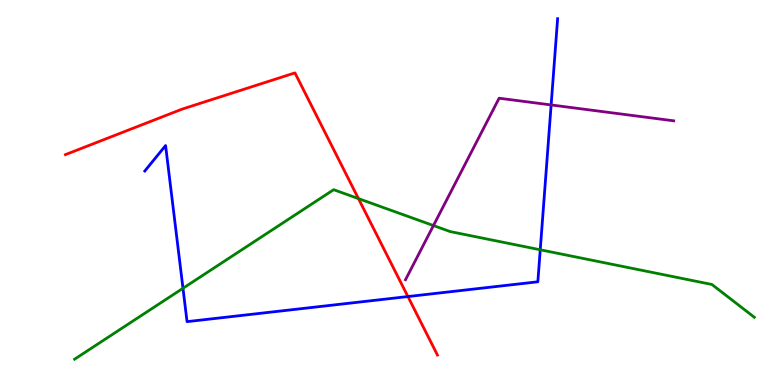[{'lines': ['blue', 'red'], 'intersections': [{'x': 5.26, 'y': 2.3}]}, {'lines': ['green', 'red'], 'intersections': [{'x': 4.63, 'y': 4.84}]}, {'lines': ['purple', 'red'], 'intersections': []}, {'lines': ['blue', 'green'], 'intersections': [{'x': 2.36, 'y': 2.51}, {'x': 6.97, 'y': 3.51}]}, {'lines': ['blue', 'purple'], 'intersections': [{'x': 7.11, 'y': 7.27}]}, {'lines': ['green', 'purple'], 'intersections': [{'x': 5.59, 'y': 4.14}]}]